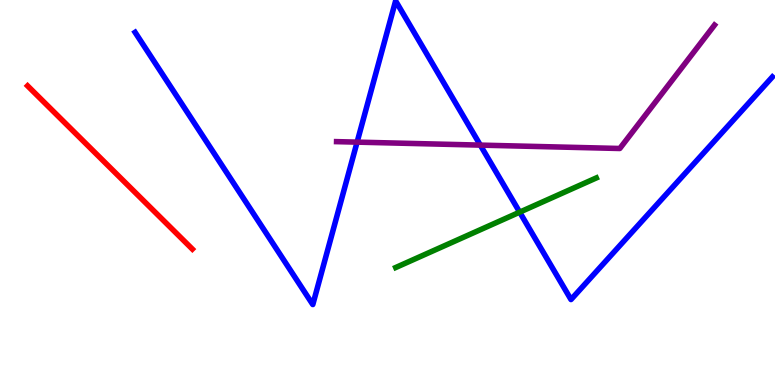[{'lines': ['blue', 'red'], 'intersections': []}, {'lines': ['green', 'red'], 'intersections': []}, {'lines': ['purple', 'red'], 'intersections': []}, {'lines': ['blue', 'green'], 'intersections': [{'x': 6.71, 'y': 4.49}]}, {'lines': ['blue', 'purple'], 'intersections': [{'x': 4.61, 'y': 6.31}, {'x': 6.2, 'y': 6.23}]}, {'lines': ['green', 'purple'], 'intersections': []}]